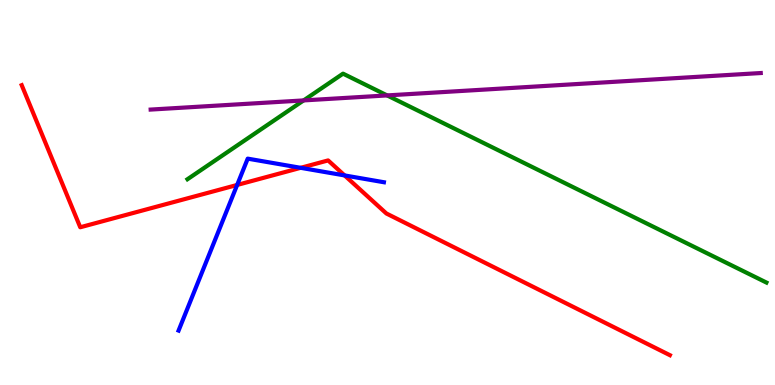[{'lines': ['blue', 'red'], 'intersections': [{'x': 3.06, 'y': 5.2}, {'x': 3.88, 'y': 5.64}, {'x': 4.45, 'y': 5.44}]}, {'lines': ['green', 'red'], 'intersections': []}, {'lines': ['purple', 'red'], 'intersections': []}, {'lines': ['blue', 'green'], 'intersections': []}, {'lines': ['blue', 'purple'], 'intersections': []}, {'lines': ['green', 'purple'], 'intersections': [{'x': 3.92, 'y': 7.39}, {'x': 5.0, 'y': 7.52}]}]